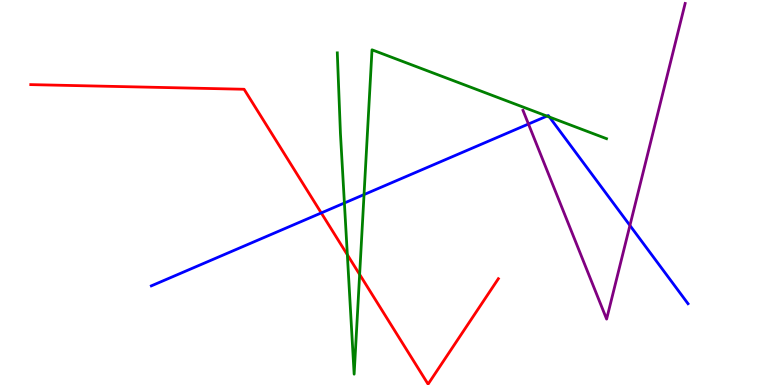[{'lines': ['blue', 'red'], 'intersections': [{'x': 4.15, 'y': 4.47}]}, {'lines': ['green', 'red'], 'intersections': [{'x': 4.48, 'y': 3.38}, {'x': 4.64, 'y': 2.87}]}, {'lines': ['purple', 'red'], 'intersections': []}, {'lines': ['blue', 'green'], 'intersections': [{'x': 4.44, 'y': 4.73}, {'x': 4.7, 'y': 4.95}, {'x': 7.06, 'y': 6.98}, {'x': 7.09, 'y': 6.96}]}, {'lines': ['blue', 'purple'], 'intersections': [{'x': 6.82, 'y': 6.78}, {'x': 8.13, 'y': 4.14}]}, {'lines': ['green', 'purple'], 'intersections': []}]